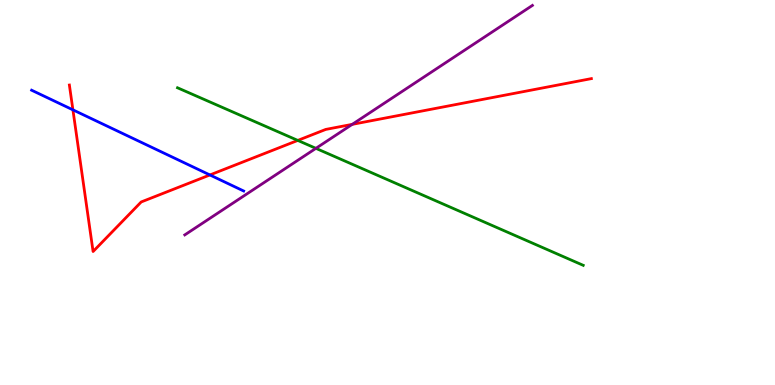[{'lines': ['blue', 'red'], 'intersections': [{'x': 0.941, 'y': 7.15}, {'x': 2.71, 'y': 5.46}]}, {'lines': ['green', 'red'], 'intersections': [{'x': 3.84, 'y': 6.35}]}, {'lines': ['purple', 'red'], 'intersections': [{'x': 4.54, 'y': 6.77}]}, {'lines': ['blue', 'green'], 'intersections': []}, {'lines': ['blue', 'purple'], 'intersections': []}, {'lines': ['green', 'purple'], 'intersections': [{'x': 4.08, 'y': 6.15}]}]